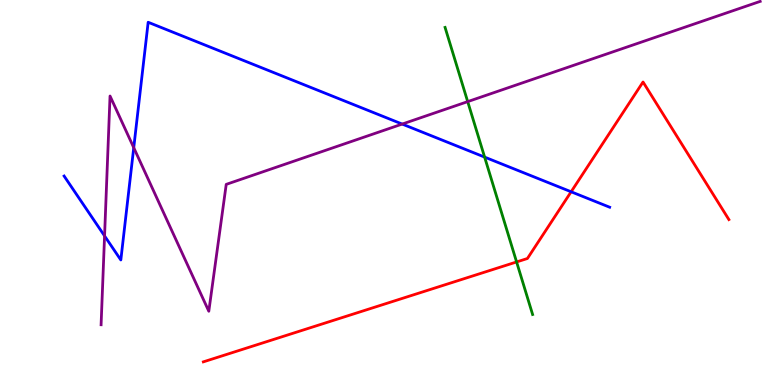[{'lines': ['blue', 'red'], 'intersections': [{'x': 7.37, 'y': 5.02}]}, {'lines': ['green', 'red'], 'intersections': [{'x': 6.67, 'y': 3.2}]}, {'lines': ['purple', 'red'], 'intersections': []}, {'lines': ['blue', 'green'], 'intersections': [{'x': 6.25, 'y': 5.92}]}, {'lines': ['blue', 'purple'], 'intersections': [{'x': 1.35, 'y': 3.87}, {'x': 1.73, 'y': 6.16}, {'x': 5.19, 'y': 6.78}]}, {'lines': ['green', 'purple'], 'intersections': [{'x': 6.03, 'y': 7.36}]}]